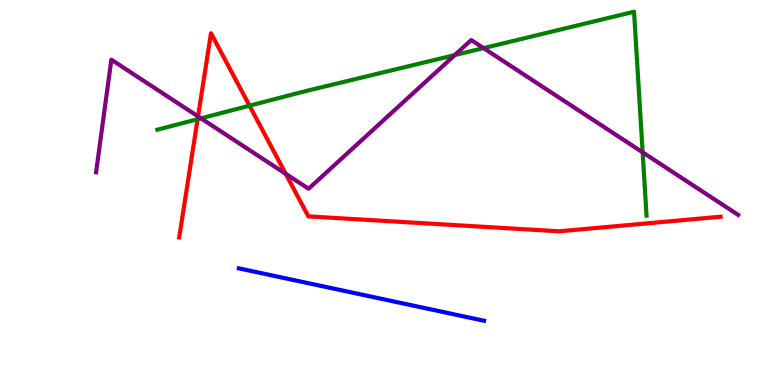[{'lines': ['blue', 'red'], 'intersections': []}, {'lines': ['green', 'red'], 'intersections': [{'x': 2.55, 'y': 6.9}, {'x': 3.22, 'y': 7.25}]}, {'lines': ['purple', 'red'], 'intersections': [{'x': 2.56, 'y': 6.98}, {'x': 3.69, 'y': 5.49}]}, {'lines': ['blue', 'green'], 'intersections': []}, {'lines': ['blue', 'purple'], 'intersections': []}, {'lines': ['green', 'purple'], 'intersections': [{'x': 2.59, 'y': 6.93}, {'x': 5.87, 'y': 8.57}, {'x': 6.24, 'y': 8.75}, {'x': 8.29, 'y': 6.04}]}]